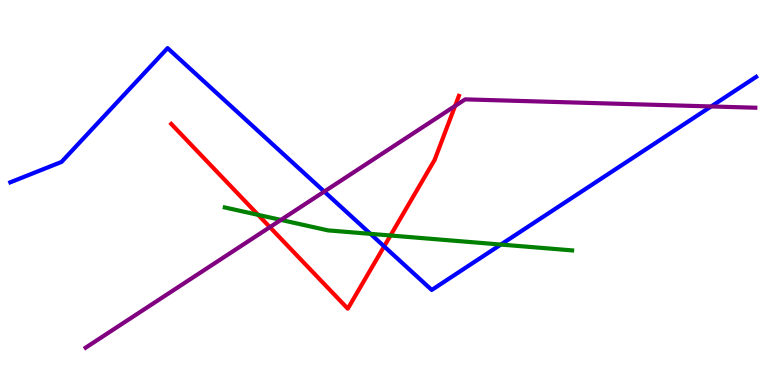[{'lines': ['blue', 'red'], 'intersections': [{'x': 4.96, 'y': 3.6}]}, {'lines': ['green', 'red'], 'intersections': [{'x': 3.33, 'y': 4.42}, {'x': 5.04, 'y': 3.88}]}, {'lines': ['purple', 'red'], 'intersections': [{'x': 3.48, 'y': 4.1}, {'x': 5.87, 'y': 7.25}]}, {'lines': ['blue', 'green'], 'intersections': [{'x': 4.78, 'y': 3.93}, {'x': 6.46, 'y': 3.65}]}, {'lines': ['blue', 'purple'], 'intersections': [{'x': 4.18, 'y': 5.02}, {'x': 9.18, 'y': 7.24}]}, {'lines': ['green', 'purple'], 'intersections': [{'x': 3.62, 'y': 4.29}]}]